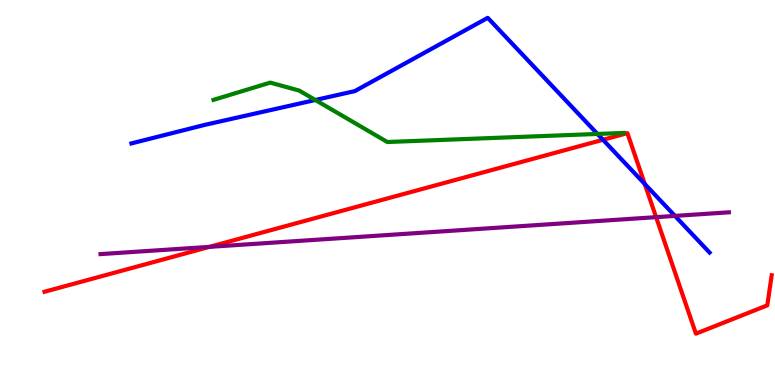[{'lines': ['blue', 'red'], 'intersections': [{'x': 7.78, 'y': 6.37}, {'x': 8.32, 'y': 5.22}]}, {'lines': ['green', 'red'], 'intersections': []}, {'lines': ['purple', 'red'], 'intersections': [{'x': 2.7, 'y': 3.59}, {'x': 8.47, 'y': 4.36}]}, {'lines': ['blue', 'green'], 'intersections': [{'x': 4.07, 'y': 7.4}, {'x': 7.71, 'y': 6.52}]}, {'lines': ['blue', 'purple'], 'intersections': [{'x': 8.71, 'y': 4.39}]}, {'lines': ['green', 'purple'], 'intersections': []}]